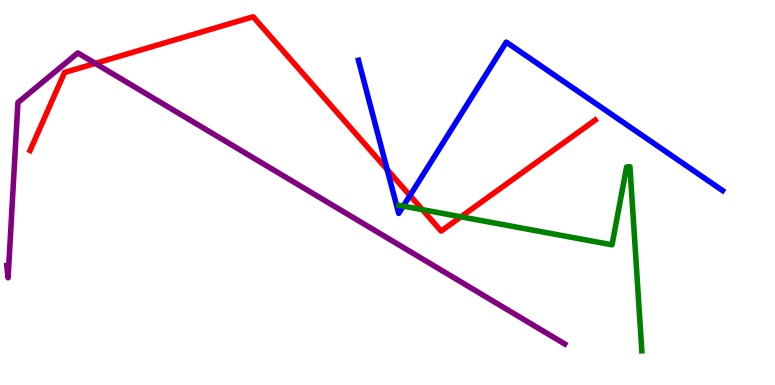[{'lines': ['blue', 'red'], 'intersections': [{'x': 5.0, 'y': 5.6}, {'x': 5.29, 'y': 4.92}]}, {'lines': ['green', 'red'], 'intersections': [{'x': 5.45, 'y': 4.55}, {'x': 5.95, 'y': 4.37}]}, {'lines': ['purple', 'red'], 'intersections': [{'x': 1.23, 'y': 8.35}]}, {'lines': ['blue', 'green'], 'intersections': [{'x': 5.2, 'y': 4.65}]}, {'lines': ['blue', 'purple'], 'intersections': []}, {'lines': ['green', 'purple'], 'intersections': []}]